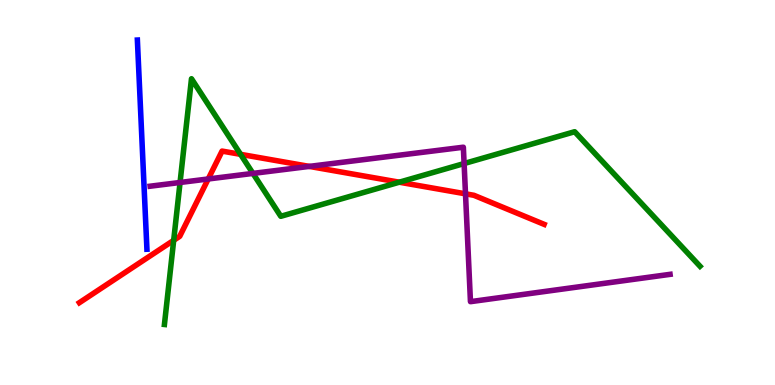[{'lines': ['blue', 'red'], 'intersections': []}, {'lines': ['green', 'red'], 'intersections': [{'x': 2.24, 'y': 3.76}, {'x': 3.1, 'y': 5.99}, {'x': 5.15, 'y': 5.27}]}, {'lines': ['purple', 'red'], 'intersections': [{'x': 2.69, 'y': 5.35}, {'x': 3.99, 'y': 5.68}, {'x': 6.01, 'y': 4.97}]}, {'lines': ['blue', 'green'], 'intersections': []}, {'lines': ['blue', 'purple'], 'intersections': []}, {'lines': ['green', 'purple'], 'intersections': [{'x': 2.32, 'y': 5.26}, {'x': 3.26, 'y': 5.5}, {'x': 5.99, 'y': 5.75}]}]